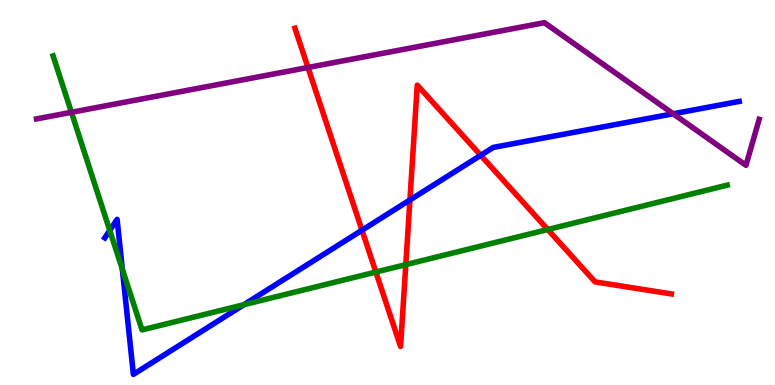[{'lines': ['blue', 'red'], 'intersections': [{'x': 4.67, 'y': 4.02}, {'x': 5.29, 'y': 4.81}, {'x': 6.2, 'y': 5.97}]}, {'lines': ['green', 'red'], 'intersections': [{'x': 4.85, 'y': 2.93}, {'x': 5.24, 'y': 3.13}, {'x': 7.07, 'y': 4.04}]}, {'lines': ['purple', 'red'], 'intersections': [{'x': 3.97, 'y': 8.25}]}, {'lines': ['blue', 'green'], 'intersections': [{'x': 1.42, 'y': 4.02}, {'x': 1.58, 'y': 3.01}, {'x': 3.15, 'y': 2.09}]}, {'lines': ['blue', 'purple'], 'intersections': [{'x': 8.69, 'y': 7.04}]}, {'lines': ['green', 'purple'], 'intersections': [{'x': 0.922, 'y': 7.08}]}]